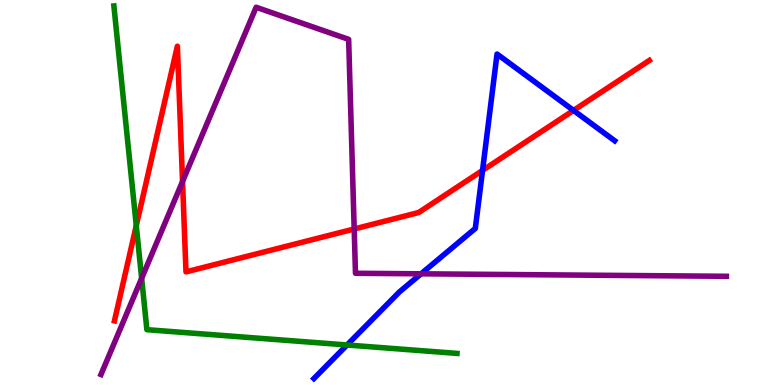[{'lines': ['blue', 'red'], 'intersections': [{'x': 6.23, 'y': 5.57}, {'x': 7.4, 'y': 7.13}]}, {'lines': ['green', 'red'], 'intersections': [{'x': 1.76, 'y': 4.14}]}, {'lines': ['purple', 'red'], 'intersections': [{'x': 2.36, 'y': 5.29}, {'x': 4.57, 'y': 4.05}]}, {'lines': ['blue', 'green'], 'intersections': [{'x': 4.48, 'y': 1.04}]}, {'lines': ['blue', 'purple'], 'intersections': [{'x': 5.43, 'y': 2.89}]}, {'lines': ['green', 'purple'], 'intersections': [{'x': 1.83, 'y': 2.77}]}]